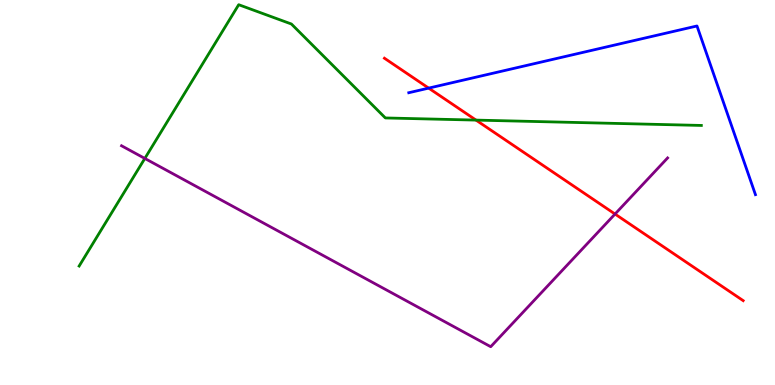[{'lines': ['blue', 'red'], 'intersections': [{'x': 5.53, 'y': 7.71}]}, {'lines': ['green', 'red'], 'intersections': [{'x': 6.14, 'y': 6.88}]}, {'lines': ['purple', 'red'], 'intersections': [{'x': 7.94, 'y': 4.44}]}, {'lines': ['blue', 'green'], 'intersections': []}, {'lines': ['blue', 'purple'], 'intersections': []}, {'lines': ['green', 'purple'], 'intersections': [{'x': 1.87, 'y': 5.88}]}]